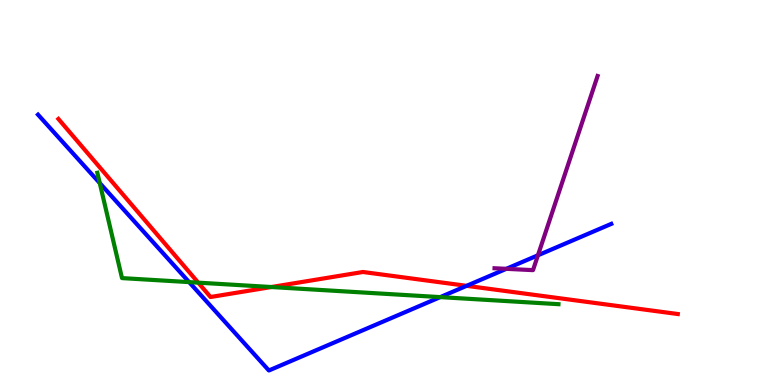[{'lines': ['blue', 'red'], 'intersections': [{'x': 6.02, 'y': 2.58}]}, {'lines': ['green', 'red'], 'intersections': [{'x': 2.56, 'y': 2.66}, {'x': 3.5, 'y': 2.54}]}, {'lines': ['purple', 'red'], 'intersections': []}, {'lines': ['blue', 'green'], 'intersections': [{'x': 1.29, 'y': 5.24}, {'x': 2.44, 'y': 2.67}, {'x': 5.68, 'y': 2.28}]}, {'lines': ['blue', 'purple'], 'intersections': [{'x': 6.53, 'y': 3.02}, {'x': 6.94, 'y': 3.37}]}, {'lines': ['green', 'purple'], 'intersections': []}]